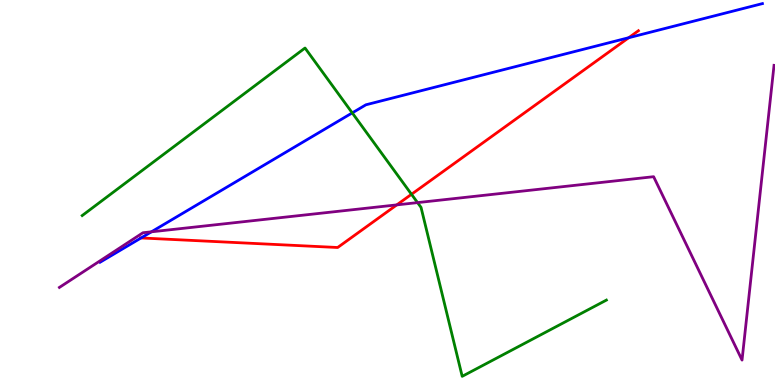[{'lines': ['blue', 'red'], 'intersections': [{'x': 1.82, 'y': 3.82}, {'x': 8.11, 'y': 9.02}]}, {'lines': ['green', 'red'], 'intersections': [{'x': 5.31, 'y': 4.95}]}, {'lines': ['purple', 'red'], 'intersections': [{'x': 5.12, 'y': 4.68}]}, {'lines': ['blue', 'green'], 'intersections': [{'x': 4.55, 'y': 7.07}]}, {'lines': ['blue', 'purple'], 'intersections': [{'x': 1.95, 'y': 3.98}]}, {'lines': ['green', 'purple'], 'intersections': [{'x': 5.39, 'y': 4.74}]}]